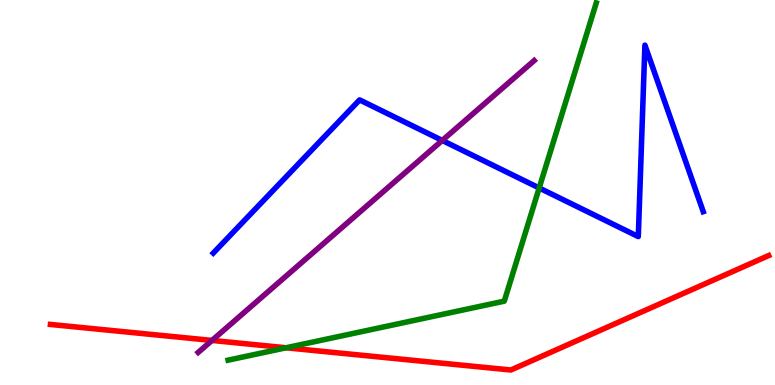[{'lines': ['blue', 'red'], 'intersections': []}, {'lines': ['green', 'red'], 'intersections': [{'x': 3.69, 'y': 0.967}]}, {'lines': ['purple', 'red'], 'intersections': [{'x': 2.74, 'y': 1.16}]}, {'lines': ['blue', 'green'], 'intersections': [{'x': 6.96, 'y': 5.12}]}, {'lines': ['blue', 'purple'], 'intersections': [{'x': 5.71, 'y': 6.35}]}, {'lines': ['green', 'purple'], 'intersections': []}]